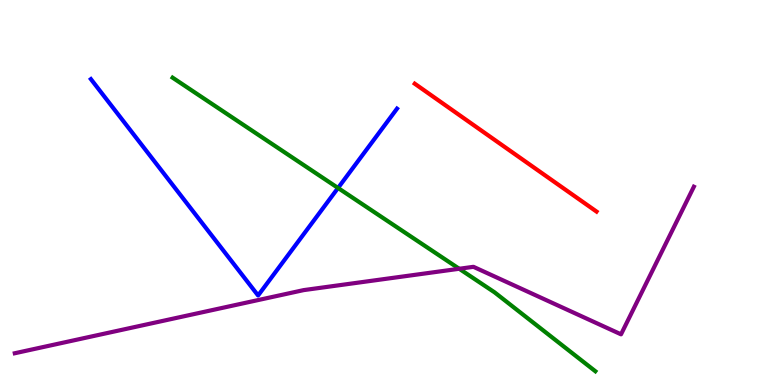[{'lines': ['blue', 'red'], 'intersections': []}, {'lines': ['green', 'red'], 'intersections': []}, {'lines': ['purple', 'red'], 'intersections': []}, {'lines': ['blue', 'green'], 'intersections': [{'x': 4.36, 'y': 5.12}]}, {'lines': ['blue', 'purple'], 'intersections': []}, {'lines': ['green', 'purple'], 'intersections': [{'x': 5.93, 'y': 3.02}]}]